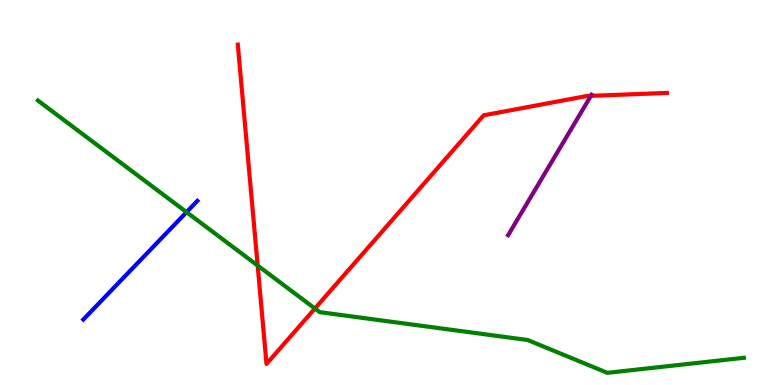[{'lines': ['blue', 'red'], 'intersections': []}, {'lines': ['green', 'red'], 'intersections': [{'x': 3.32, 'y': 3.1}, {'x': 4.06, 'y': 1.99}]}, {'lines': ['purple', 'red'], 'intersections': [{'x': 7.62, 'y': 7.51}]}, {'lines': ['blue', 'green'], 'intersections': [{'x': 2.41, 'y': 4.49}]}, {'lines': ['blue', 'purple'], 'intersections': []}, {'lines': ['green', 'purple'], 'intersections': []}]